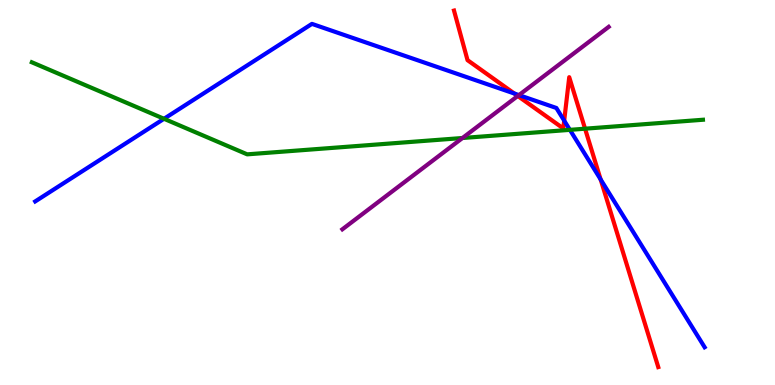[{'lines': ['blue', 'red'], 'intersections': [{'x': 6.64, 'y': 7.57}, {'x': 7.28, 'y': 6.87}, {'x': 7.75, 'y': 5.34}]}, {'lines': ['green', 'red'], 'intersections': [{'x': 7.55, 'y': 6.66}]}, {'lines': ['purple', 'red'], 'intersections': [{'x': 6.68, 'y': 7.51}]}, {'lines': ['blue', 'green'], 'intersections': [{'x': 2.12, 'y': 6.91}, {'x': 7.35, 'y': 6.63}]}, {'lines': ['blue', 'purple'], 'intersections': [{'x': 6.7, 'y': 7.53}]}, {'lines': ['green', 'purple'], 'intersections': [{'x': 5.97, 'y': 6.42}]}]